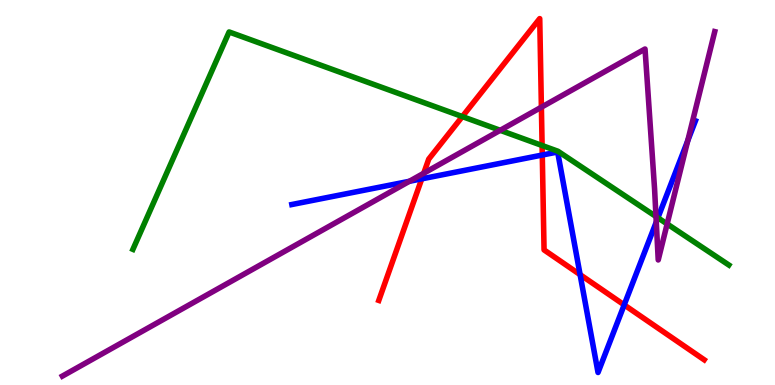[{'lines': ['blue', 'red'], 'intersections': [{'x': 5.44, 'y': 5.35}, {'x': 7.0, 'y': 5.97}, {'x': 7.49, 'y': 2.87}, {'x': 8.05, 'y': 2.08}]}, {'lines': ['green', 'red'], 'intersections': [{'x': 5.97, 'y': 6.97}, {'x': 6.99, 'y': 6.22}]}, {'lines': ['purple', 'red'], 'intersections': [{'x': 5.47, 'y': 5.5}, {'x': 6.99, 'y': 7.22}]}, {'lines': ['blue', 'green'], 'intersections': [{'x': 8.49, 'y': 4.34}]}, {'lines': ['blue', 'purple'], 'intersections': [{'x': 5.28, 'y': 5.29}, {'x': 8.47, 'y': 4.23}, {'x': 8.87, 'y': 6.34}]}, {'lines': ['green', 'purple'], 'intersections': [{'x': 6.45, 'y': 6.62}, {'x': 8.46, 'y': 4.38}, {'x': 8.61, 'y': 4.18}]}]